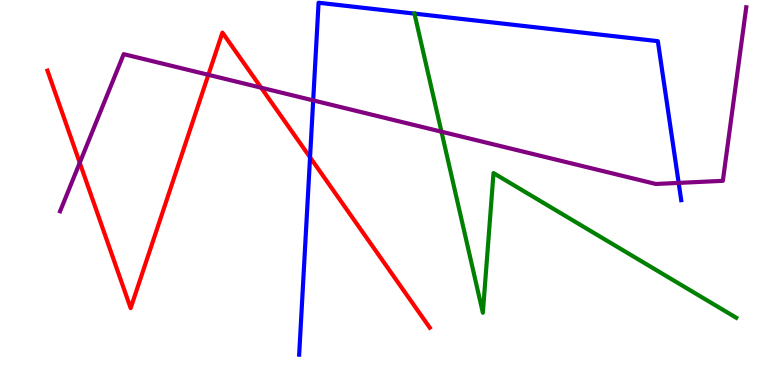[{'lines': ['blue', 'red'], 'intersections': [{'x': 4.0, 'y': 5.91}]}, {'lines': ['green', 'red'], 'intersections': []}, {'lines': ['purple', 'red'], 'intersections': [{'x': 1.03, 'y': 5.77}, {'x': 2.69, 'y': 8.06}, {'x': 3.37, 'y': 7.72}]}, {'lines': ['blue', 'green'], 'intersections': [{'x': 5.35, 'y': 9.65}]}, {'lines': ['blue', 'purple'], 'intersections': [{'x': 4.04, 'y': 7.39}, {'x': 8.76, 'y': 5.25}]}, {'lines': ['green', 'purple'], 'intersections': [{'x': 5.7, 'y': 6.58}]}]